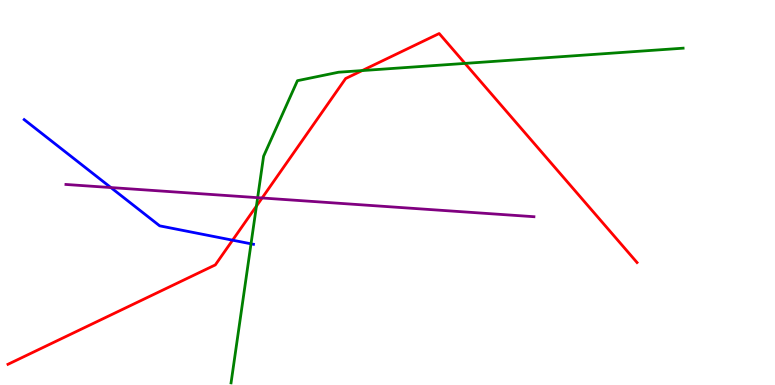[{'lines': ['blue', 'red'], 'intersections': [{'x': 3.0, 'y': 3.76}]}, {'lines': ['green', 'red'], 'intersections': [{'x': 3.31, 'y': 4.65}, {'x': 4.67, 'y': 8.17}, {'x': 6.0, 'y': 8.35}]}, {'lines': ['purple', 'red'], 'intersections': [{'x': 3.38, 'y': 4.86}]}, {'lines': ['blue', 'green'], 'intersections': [{'x': 3.24, 'y': 3.67}]}, {'lines': ['blue', 'purple'], 'intersections': [{'x': 1.43, 'y': 5.13}]}, {'lines': ['green', 'purple'], 'intersections': [{'x': 3.32, 'y': 4.87}]}]